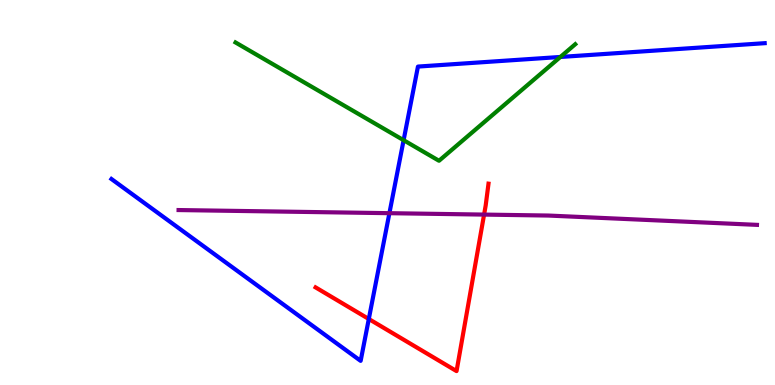[{'lines': ['blue', 'red'], 'intersections': [{'x': 4.76, 'y': 1.71}]}, {'lines': ['green', 'red'], 'intersections': []}, {'lines': ['purple', 'red'], 'intersections': [{'x': 6.25, 'y': 4.43}]}, {'lines': ['blue', 'green'], 'intersections': [{'x': 5.21, 'y': 6.36}, {'x': 7.23, 'y': 8.52}]}, {'lines': ['blue', 'purple'], 'intersections': [{'x': 5.02, 'y': 4.46}]}, {'lines': ['green', 'purple'], 'intersections': []}]